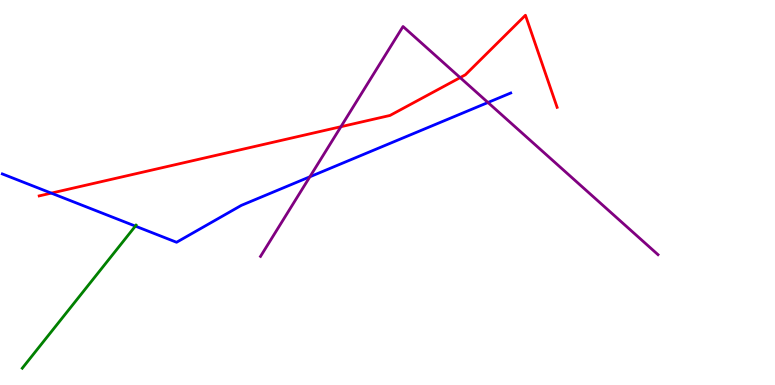[{'lines': ['blue', 'red'], 'intersections': [{'x': 0.662, 'y': 4.98}]}, {'lines': ['green', 'red'], 'intersections': []}, {'lines': ['purple', 'red'], 'intersections': [{'x': 4.4, 'y': 6.71}, {'x': 5.94, 'y': 7.98}]}, {'lines': ['blue', 'green'], 'intersections': [{'x': 1.75, 'y': 4.13}]}, {'lines': ['blue', 'purple'], 'intersections': [{'x': 4.0, 'y': 5.41}, {'x': 6.3, 'y': 7.34}]}, {'lines': ['green', 'purple'], 'intersections': []}]